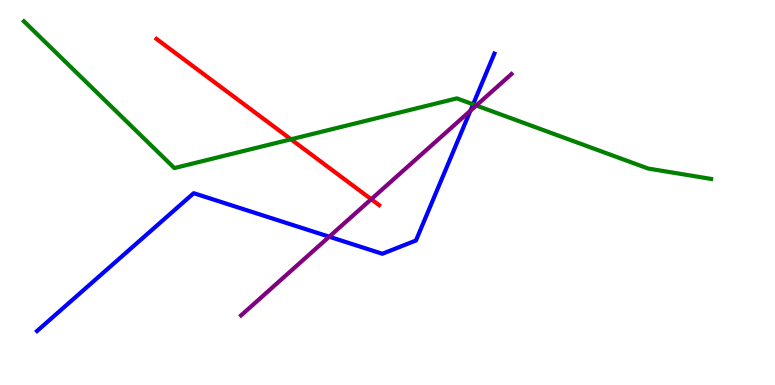[{'lines': ['blue', 'red'], 'intersections': []}, {'lines': ['green', 'red'], 'intersections': [{'x': 3.75, 'y': 6.38}]}, {'lines': ['purple', 'red'], 'intersections': [{'x': 4.79, 'y': 4.83}]}, {'lines': ['blue', 'green'], 'intersections': [{'x': 6.1, 'y': 7.29}]}, {'lines': ['blue', 'purple'], 'intersections': [{'x': 4.25, 'y': 3.85}, {'x': 6.07, 'y': 7.12}]}, {'lines': ['green', 'purple'], 'intersections': [{'x': 6.15, 'y': 7.26}]}]